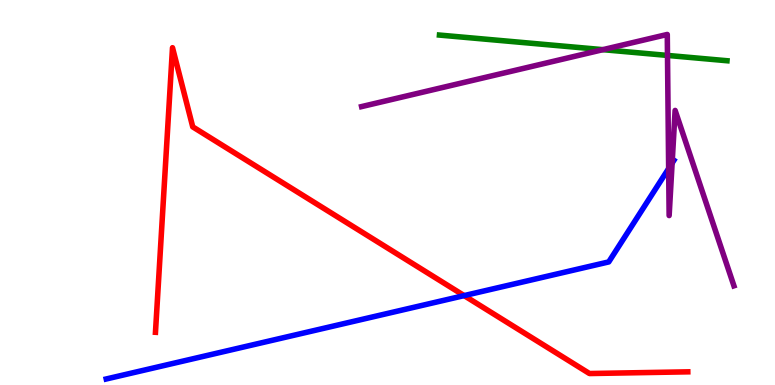[{'lines': ['blue', 'red'], 'intersections': [{'x': 5.99, 'y': 2.32}]}, {'lines': ['green', 'red'], 'intersections': []}, {'lines': ['purple', 'red'], 'intersections': []}, {'lines': ['blue', 'green'], 'intersections': []}, {'lines': ['blue', 'purple'], 'intersections': [{'x': 8.63, 'y': 5.62}, {'x': 8.67, 'y': 5.76}]}, {'lines': ['green', 'purple'], 'intersections': [{'x': 7.78, 'y': 8.71}, {'x': 8.61, 'y': 8.56}]}]